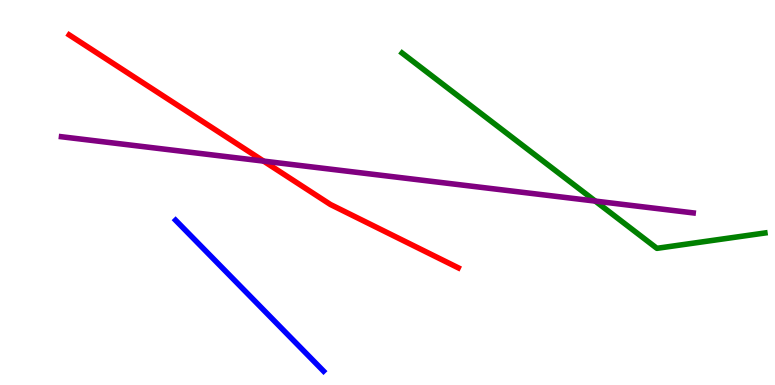[{'lines': ['blue', 'red'], 'intersections': []}, {'lines': ['green', 'red'], 'intersections': []}, {'lines': ['purple', 'red'], 'intersections': [{'x': 3.4, 'y': 5.82}]}, {'lines': ['blue', 'green'], 'intersections': []}, {'lines': ['blue', 'purple'], 'intersections': []}, {'lines': ['green', 'purple'], 'intersections': [{'x': 7.68, 'y': 4.78}]}]